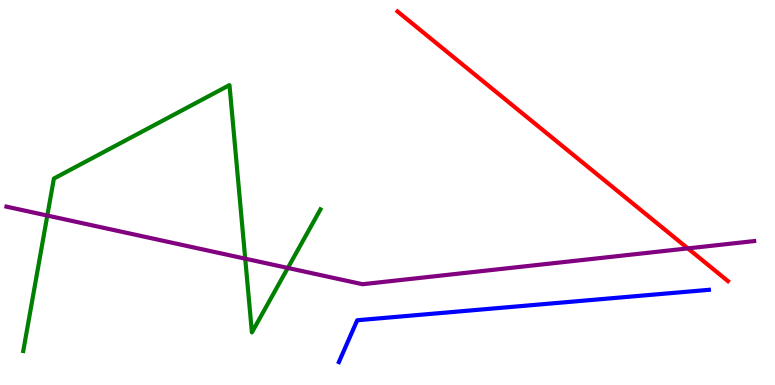[{'lines': ['blue', 'red'], 'intersections': []}, {'lines': ['green', 'red'], 'intersections': []}, {'lines': ['purple', 'red'], 'intersections': [{'x': 8.88, 'y': 3.55}]}, {'lines': ['blue', 'green'], 'intersections': []}, {'lines': ['blue', 'purple'], 'intersections': []}, {'lines': ['green', 'purple'], 'intersections': [{'x': 0.61, 'y': 4.4}, {'x': 3.16, 'y': 3.28}, {'x': 3.71, 'y': 3.04}]}]